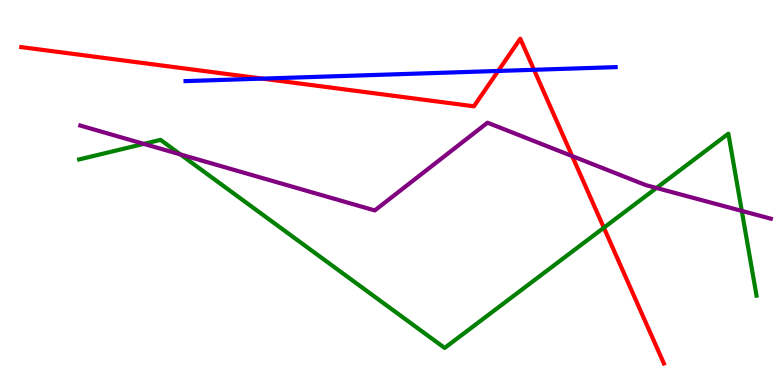[{'lines': ['blue', 'red'], 'intersections': [{'x': 3.38, 'y': 7.96}, {'x': 6.43, 'y': 8.16}, {'x': 6.89, 'y': 8.19}]}, {'lines': ['green', 'red'], 'intersections': [{'x': 7.79, 'y': 4.09}]}, {'lines': ['purple', 'red'], 'intersections': [{'x': 7.38, 'y': 5.95}]}, {'lines': ['blue', 'green'], 'intersections': []}, {'lines': ['blue', 'purple'], 'intersections': []}, {'lines': ['green', 'purple'], 'intersections': [{'x': 1.86, 'y': 6.26}, {'x': 2.33, 'y': 5.99}, {'x': 8.47, 'y': 5.12}, {'x': 9.57, 'y': 4.52}]}]